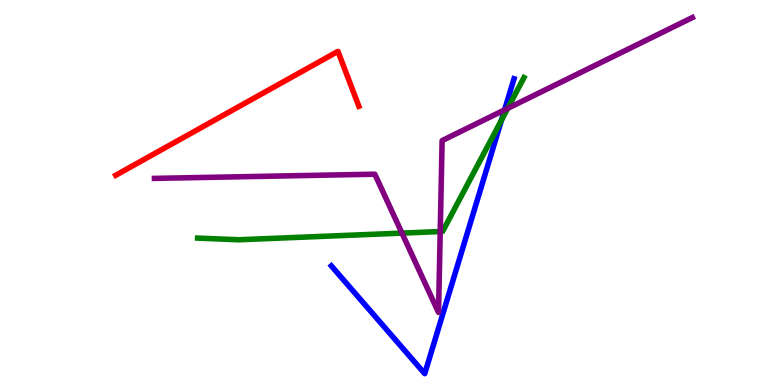[{'lines': ['blue', 'red'], 'intersections': []}, {'lines': ['green', 'red'], 'intersections': []}, {'lines': ['purple', 'red'], 'intersections': []}, {'lines': ['blue', 'green'], 'intersections': [{'x': 6.47, 'y': 6.88}]}, {'lines': ['blue', 'purple'], 'intersections': [{'x': 6.51, 'y': 7.15}]}, {'lines': ['green', 'purple'], 'intersections': [{'x': 5.19, 'y': 3.95}, {'x': 5.68, 'y': 3.99}, {'x': 6.55, 'y': 7.19}]}]